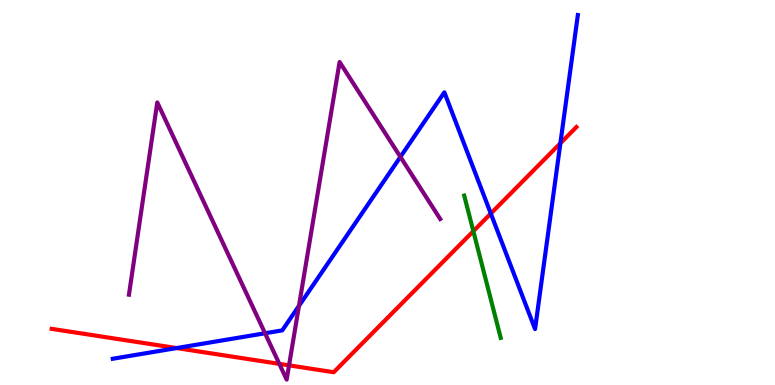[{'lines': ['blue', 'red'], 'intersections': [{'x': 2.28, 'y': 0.959}, {'x': 6.33, 'y': 4.45}, {'x': 7.23, 'y': 6.28}]}, {'lines': ['green', 'red'], 'intersections': [{'x': 6.11, 'y': 4.0}]}, {'lines': ['purple', 'red'], 'intersections': [{'x': 3.6, 'y': 0.549}, {'x': 3.73, 'y': 0.51}]}, {'lines': ['blue', 'green'], 'intersections': []}, {'lines': ['blue', 'purple'], 'intersections': [{'x': 3.42, 'y': 1.34}, {'x': 3.86, 'y': 2.06}, {'x': 5.17, 'y': 5.92}]}, {'lines': ['green', 'purple'], 'intersections': []}]